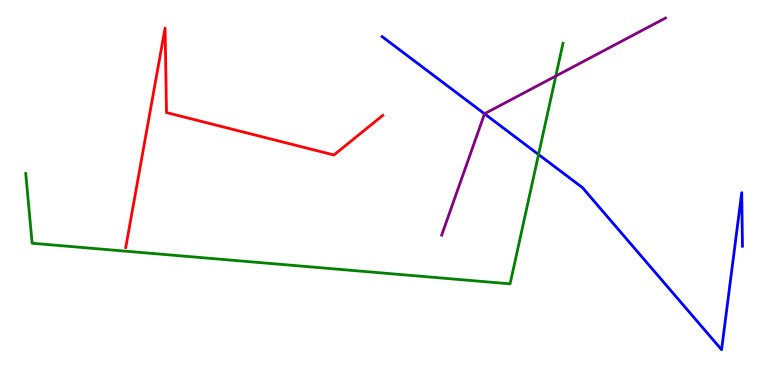[{'lines': ['blue', 'red'], 'intersections': []}, {'lines': ['green', 'red'], 'intersections': []}, {'lines': ['purple', 'red'], 'intersections': []}, {'lines': ['blue', 'green'], 'intersections': [{'x': 6.95, 'y': 5.99}]}, {'lines': ['blue', 'purple'], 'intersections': [{'x': 6.25, 'y': 7.04}]}, {'lines': ['green', 'purple'], 'intersections': [{'x': 7.17, 'y': 8.02}]}]